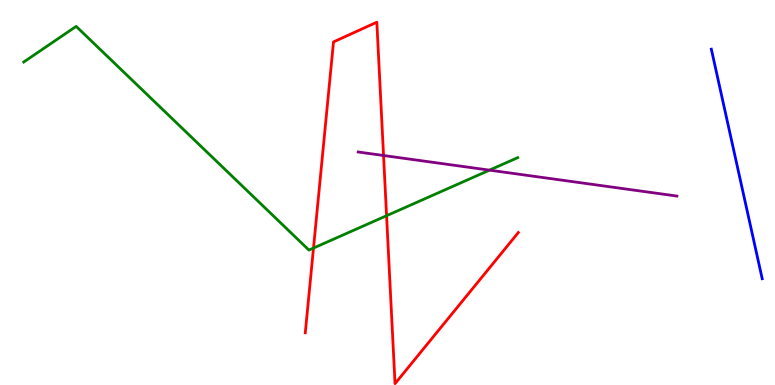[{'lines': ['blue', 'red'], 'intersections': []}, {'lines': ['green', 'red'], 'intersections': [{'x': 4.05, 'y': 3.56}, {'x': 4.99, 'y': 4.4}]}, {'lines': ['purple', 'red'], 'intersections': [{'x': 4.95, 'y': 5.96}]}, {'lines': ['blue', 'green'], 'intersections': []}, {'lines': ['blue', 'purple'], 'intersections': []}, {'lines': ['green', 'purple'], 'intersections': [{'x': 6.32, 'y': 5.58}]}]